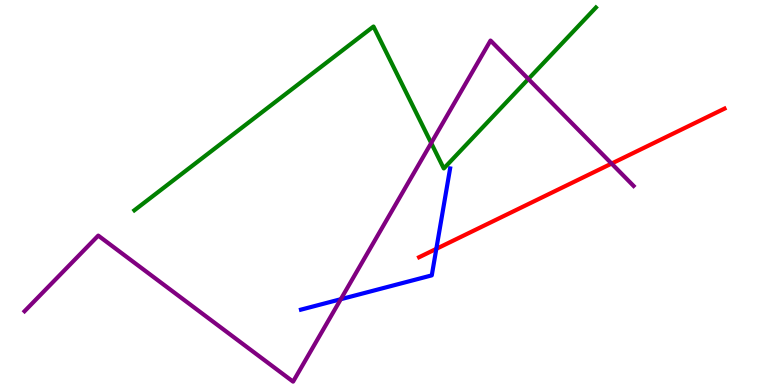[{'lines': ['blue', 'red'], 'intersections': [{'x': 5.63, 'y': 3.54}]}, {'lines': ['green', 'red'], 'intersections': []}, {'lines': ['purple', 'red'], 'intersections': [{'x': 7.89, 'y': 5.75}]}, {'lines': ['blue', 'green'], 'intersections': []}, {'lines': ['blue', 'purple'], 'intersections': [{'x': 4.4, 'y': 2.23}]}, {'lines': ['green', 'purple'], 'intersections': [{'x': 5.56, 'y': 6.28}, {'x': 6.82, 'y': 7.95}]}]